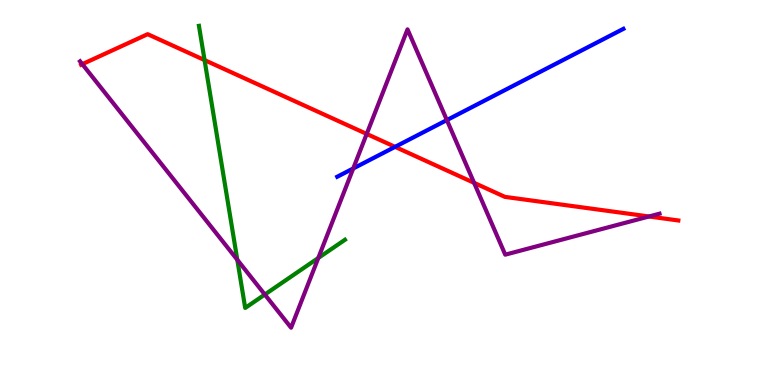[{'lines': ['blue', 'red'], 'intersections': [{'x': 5.1, 'y': 6.19}]}, {'lines': ['green', 'red'], 'intersections': [{'x': 2.64, 'y': 8.44}]}, {'lines': ['purple', 'red'], 'intersections': [{'x': 1.06, 'y': 8.33}, {'x': 4.73, 'y': 6.52}, {'x': 6.12, 'y': 5.25}, {'x': 8.37, 'y': 4.38}]}, {'lines': ['blue', 'green'], 'intersections': []}, {'lines': ['blue', 'purple'], 'intersections': [{'x': 4.56, 'y': 5.62}, {'x': 5.77, 'y': 6.88}]}, {'lines': ['green', 'purple'], 'intersections': [{'x': 3.06, 'y': 3.25}, {'x': 3.42, 'y': 2.35}, {'x': 4.11, 'y': 3.3}]}]